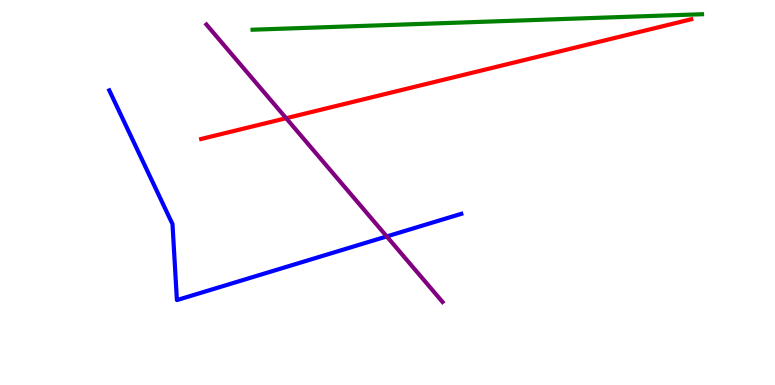[{'lines': ['blue', 'red'], 'intersections': []}, {'lines': ['green', 'red'], 'intersections': []}, {'lines': ['purple', 'red'], 'intersections': [{'x': 3.69, 'y': 6.93}]}, {'lines': ['blue', 'green'], 'intersections': []}, {'lines': ['blue', 'purple'], 'intersections': [{'x': 4.99, 'y': 3.86}]}, {'lines': ['green', 'purple'], 'intersections': []}]